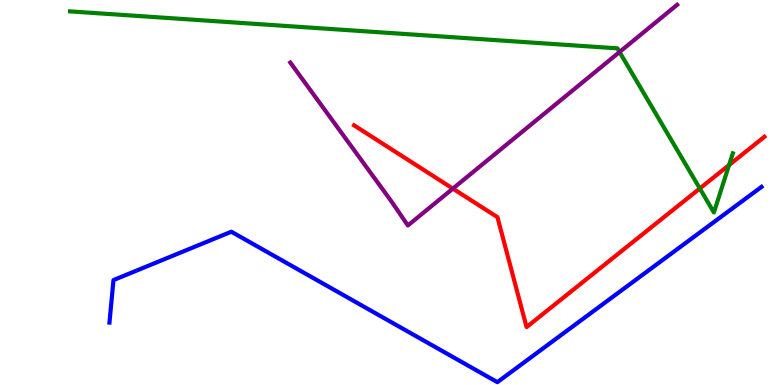[{'lines': ['blue', 'red'], 'intersections': []}, {'lines': ['green', 'red'], 'intersections': [{'x': 9.03, 'y': 5.1}, {'x': 9.41, 'y': 5.71}]}, {'lines': ['purple', 'red'], 'intersections': [{'x': 5.84, 'y': 5.1}]}, {'lines': ['blue', 'green'], 'intersections': []}, {'lines': ['blue', 'purple'], 'intersections': []}, {'lines': ['green', 'purple'], 'intersections': [{'x': 7.99, 'y': 8.65}]}]